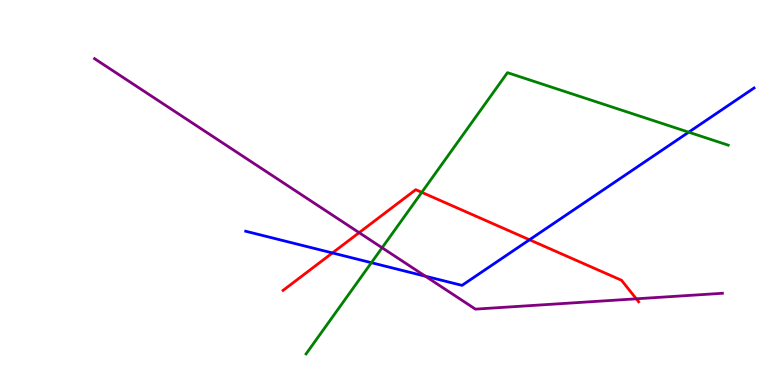[{'lines': ['blue', 'red'], 'intersections': [{'x': 4.29, 'y': 3.43}, {'x': 6.83, 'y': 3.77}]}, {'lines': ['green', 'red'], 'intersections': [{'x': 5.44, 'y': 5.0}]}, {'lines': ['purple', 'red'], 'intersections': [{'x': 4.63, 'y': 3.96}, {'x': 8.21, 'y': 2.24}]}, {'lines': ['blue', 'green'], 'intersections': [{'x': 4.79, 'y': 3.18}, {'x': 8.89, 'y': 6.57}]}, {'lines': ['blue', 'purple'], 'intersections': [{'x': 5.49, 'y': 2.83}]}, {'lines': ['green', 'purple'], 'intersections': [{'x': 4.93, 'y': 3.56}]}]